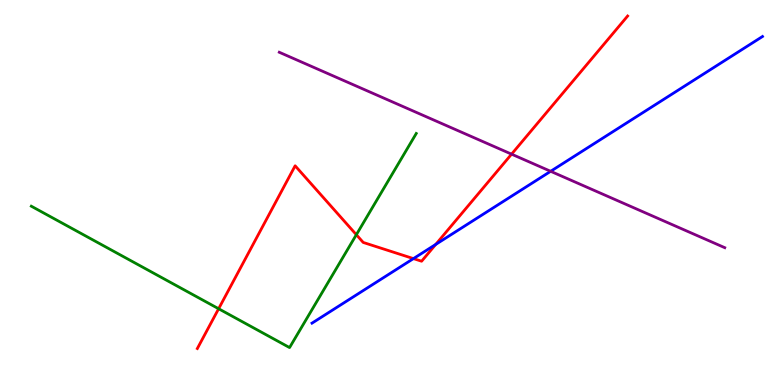[{'lines': ['blue', 'red'], 'intersections': [{'x': 5.33, 'y': 3.28}, {'x': 5.62, 'y': 3.65}]}, {'lines': ['green', 'red'], 'intersections': [{'x': 2.82, 'y': 1.98}, {'x': 4.6, 'y': 3.9}]}, {'lines': ['purple', 'red'], 'intersections': [{'x': 6.6, 'y': 6.0}]}, {'lines': ['blue', 'green'], 'intersections': []}, {'lines': ['blue', 'purple'], 'intersections': [{'x': 7.11, 'y': 5.55}]}, {'lines': ['green', 'purple'], 'intersections': []}]